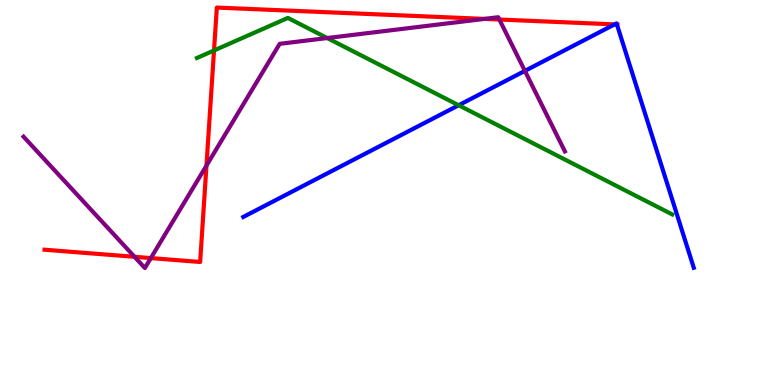[{'lines': ['blue', 'red'], 'intersections': [{'x': 7.93, 'y': 9.37}, {'x': 7.96, 'y': 9.36}]}, {'lines': ['green', 'red'], 'intersections': [{'x': 2.76, 'y': 8.69}]}, {'lines': ['purple', 'red'], 'intersections': [{'x': 1.74, 'y': 3.33}, {'x': 1.95, 'y': 3.3}, {'x': 2.66, 'y': 5.7}, {'x': 6.25, 'y': 9.51}, {'x': 6.44, 'y': 9.49}]}, {'lines': ['blue', 'green'], 'intersections': [{'x': 5.92, 'y': 7.27}]}, {'lines': ['blue', 'purple'], 'intersections': [{'x': 6.77, 'y': 8.16}]}, {'lines': ['green', 'purple'], 'intersections': [{'x': 4.22, 'y': 9.01}]}]